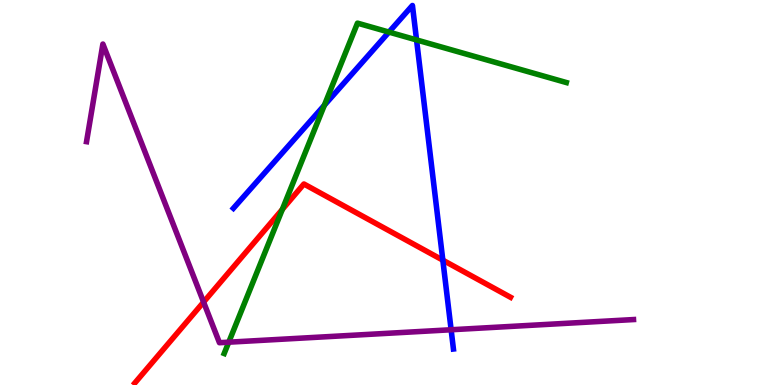[{'lines': ['blue', 'red'], 'intersections': [{'x': 5.71, 'y': 3.24}]}, {'lines': ['green', 'red'], 'intersections': [{'x': 3.64, 'y': 4.56}]}, {'lines': ['purple', 'red'], 'intersections': [{'x': 2.63, 'y': 2.15}]}, {'lines': ['blue', 'green'], 'intersections': [{'x': 4.19, 'y': 7.27}, {'x': 5.02, 'y': 9.17}, {'x': 5.37, 'y': 8.96}]}, {'lines': ['blue', 'purple'], 'intersections': [{'x': 5.82, 'y': 1.43}]}, {'lines': ['green', 'purple'], 'intersections': [{'x': 2.95, 'y': 1.11}]}]